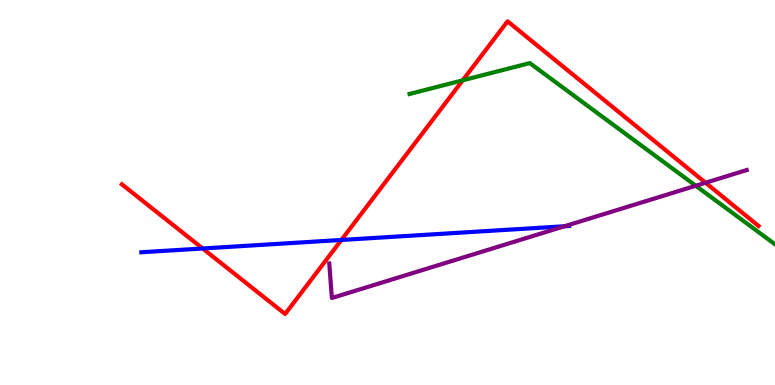[{'lines': ['blue', 'red'], 'intersections': [{'x': 2.61, 'y': 3.55}, {'x': 4.41, 'y': 3.77}]}, {'lines': ['green', 'red'], 'intersections': [{'x': 5.97, 'y': 7.91}]}, {'lines': ['purple', 'red'], 'intersections': [{'x': 9.1, 'y': 5.25}]}, {'lines': ['blue', 'green'], 'intersections': []}, {'lines': ['blue', 'purple'], 'intersections': [{'x': 7.28, 'y': 4.12}]}, {'lines': ['green', 'purple'], 'intersections': [{'x': 8.98, 'y': 5.18}]}]